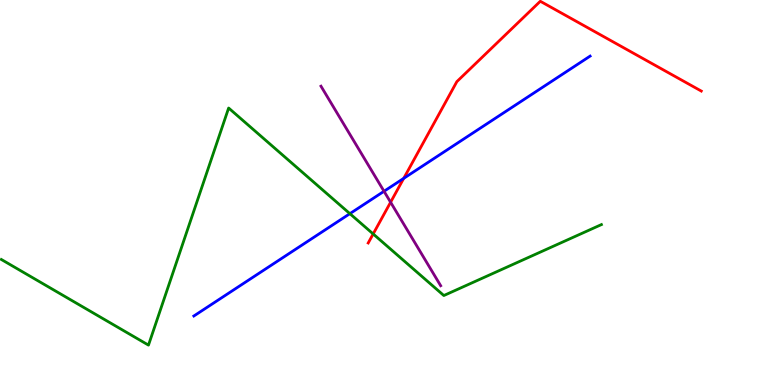[{'lines': ['blue', 'red'], 'intersections': [{'x': 5.21, 'y': 5.37}]}, {'lines': ['green', 'red'], 'intersections': [{'x': 4.82, 'y': 3.92}]}, {'lines': ['purple', 'red'], 'intersections': [{'x': 5.04, 'y': 4.75}]}, {'lines': ['blue', 'green'], 'intersections': [{'x': 4.51, 'y': 4.45}]}, {'lines': ['blue', 'purple'], 'intersections': [{'x': 4.96, 'y': 5.03}]}, {'lines': ['green', 'purple'], 'intersections': []}]